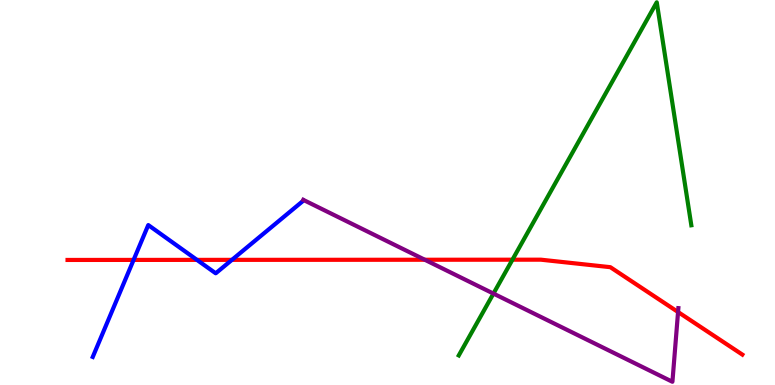[{'lines': ['blue', 'red'], 'intersections': [{'x': 1.72, 'y': 3.25}, {'x': 2.54, 'y': 3.25}, {'x': 2.99, 'y': 3.25}]}, {'lines': ['green', 'red'], 'intersections': [{'x': 6.61, 'y': 3.25}]}, {'lines': ['purple', 'red'], 'intersections': [{'x': 5.48, 'y': 3.25}, {'x': 8.75, 'y': 1.9}]}, {'lines': ['blue', 'green'], 'intersections': []}, {'lines': ['blue', 'purple'], 'intersections': []}, {'lines': ['green', 'purple'], 'intersections': [{'x': 6.37, 'y': 2.37}]}]